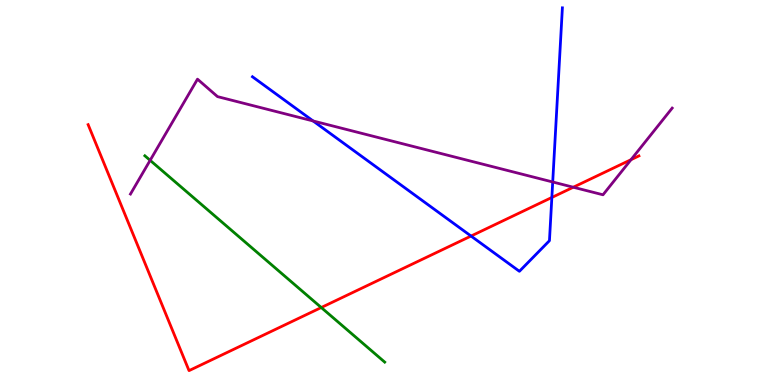[{'lines': ['blue', 'red'], 'intersections': [{'x': 6.08, 'y': 3.87}, {'x': 7.12, 'y': 4.87}]}, {'lines': ['green', 'red'], 'intersections': [{'x': 4.15, 'y': 2.01}]}, {'lines': ['purple', 'red'], 'intersections': [{'x': 7.4, 'y': 5.14}, {'x': 8.14, 'y': 5.85}]}, {'lines': ['blue', 'green'], 'intersections': []}, {'lines': ['blue', 'purple'], 'intersections': [{'x': 4.04, 'y': 6.86}, {'x': 7.13, 'y': 5.27}]}, {'lines': ['green', 'purple'], 'intersections': [{'x': 1.94, 'y': 5.84}]}]